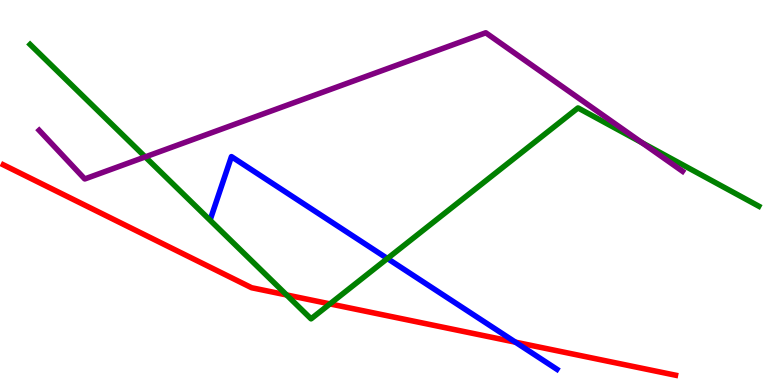[{'lines': ['blue', 'red'], 'intersections': [{'x': 6.65, 'y': 1.11}]}, {'lines': ['green', 'red'], 'intersections': [{'x': 3.7, 'y': 2.34}, {'x': 4.26, 'y': 2.11}]}, {'lines': ['purple', 'red'], 'intersections': []}, {'lines': ['blue', 'green'], 'intersections': [{'x': 5.0, 'y': 3.29}]}, {'lines': ['blue', 'purple'], 'intersections': []}, {'lines': ['green', 'purple'], 'intersections': [{'x': 1.87, 'y': 5.92}, {'x': 8.28, 'y': 6.29}]}]